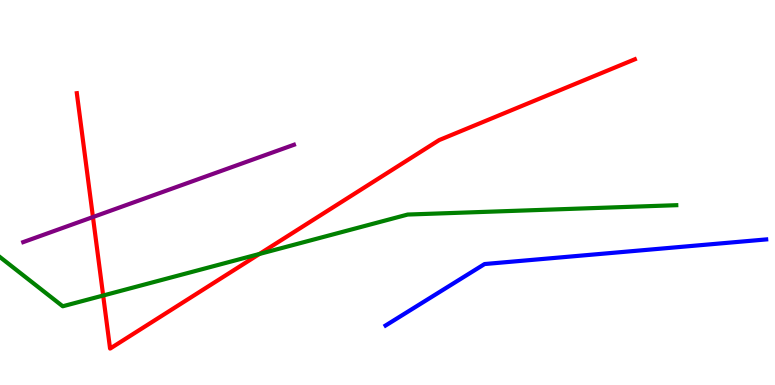[{'lines': ['blue', 'red'], 'intersections': []}, {'lines': ['green', 'red'], 'intersections': [{'x': 1.33, 'y': 2.32}, {'x': 3.35, 'y': 3.4}]}, {'lines': ['purple', 'red'], 'intersections': [{'x': 1.2, 'y': 4.36}]}, {'lines': ['blue', 'green'], 'intersections': []}, {'lines': ['blue', 'purple'], 'intersections': []}, {'lines': ['green', 'purple'], 'intersections': []}]